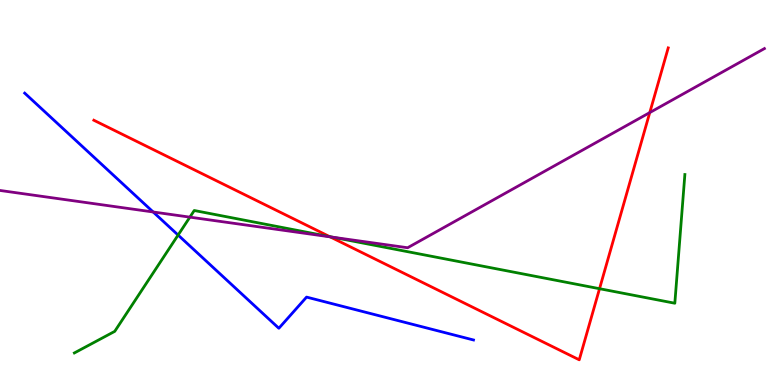[{'lines': ['blue', 'red'], 'intersections': []}, {'lines': ['green', 'red'], 'intersections': [{'x': 4.25, 'y': 3.85}, {'x': 7.74, 'y': 2.5}]}, {'lines': ['purple', 'red'], 'intersections': [{'x': 4.26, 'y': 3.85}, {'x': 8.38, 'y': 7.08}]}, {'lines': ['blue', 'green'], 'intersections': [{'x': 2.3, 'y': 3.89}]}, {'lines': ['blue', 'purple'], 'intersections': [{'x': 1.98, 'y': 4.49}]}, {'lines': ['green', 'purple'], 'intersections': [{'x': 2.45, 'y': 4.36}, {'x': 4.29, 'y': 3.84}]}]